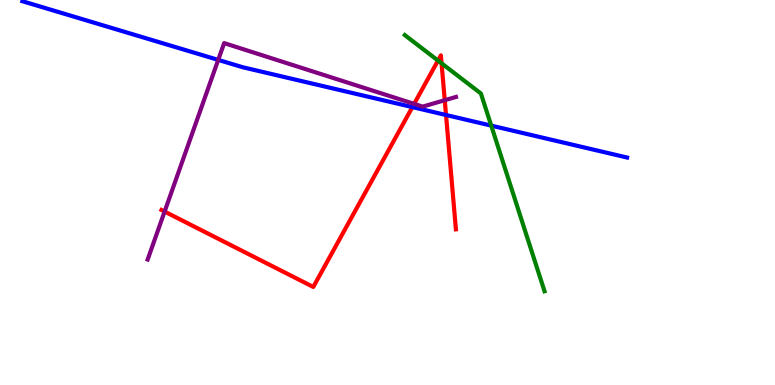[{'lines': ['blue', 'red'], 'intersections': [{'x': 5.32, 'y': 7.22}, {'x': 5.76, 'y': 7.01}]}, {'lines': ['green', 'red'], 'intersections': [{'x': 5.65, 'y': 8.43}, {'x': 5.7, 'y': 8.36}]}, {'lines': ['purple', 'red'], 'intersections': [{'x': 2.12, 'y': 4.5}, {'x': 5.34, 'y': 7.3}, {'x': 5.74, 'y': 7.4}]}, {'lines': ['blue', 'green'], 'intersections': [{'x': 6.34, 'y': 6.74}]}, {'lines': ['blue', 'purple'], 'intersections': [{'x': 2.82, 'y': 8.44}]}, {'lines': ['green', 'purple'], 'intersections': []}]